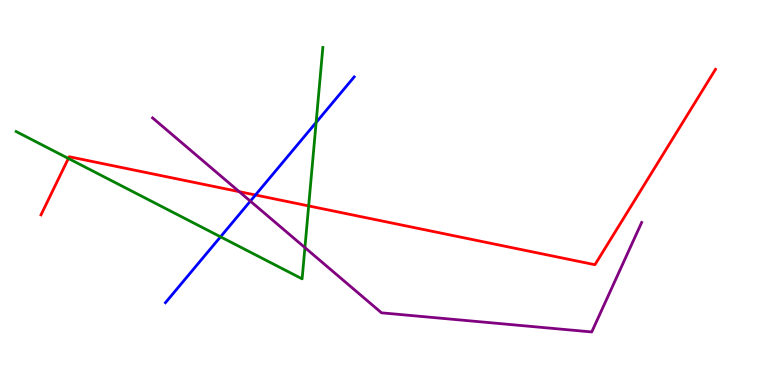[{'lines': ['blue', 'red'], 'intersections': [{'x': 3.3, 'y': 4.94}]}, {'lines': ['green', 'red'], 'intersections': [{'x': 0.882, 'y': 5.88}, {'x': 3.98, 'y': 4.65}]}, {'lines': ['purple', 'red'], 'intersections': [{'x': 3.09, 'y': 5.02}]}, {'lines': ['blue', 'green'], 'intersections': [{'x': 2.85, 'y': 3.85}, {'x': 4.08, 'y': 6.82}]}, {'lines': ['blue', 'purple'], 'intersections': [{'x': 3.23, 'y': 4.78}]}, {'lines': ['green', 'purple'], 'intersections': [{'x': 3.93, 'y': 3.57}]}]